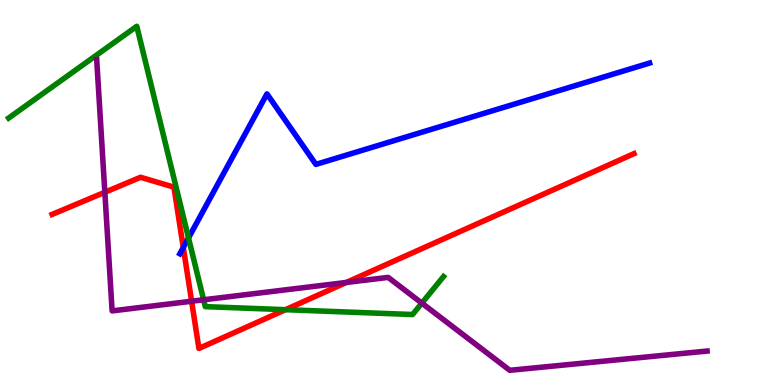[{'lines': ['blue', 'red'], 'intersections': [{'x': 2.36, 'y': 3.57}]}, {'lines': ['green', 'red'], 'intersections': [{'x': 3.68, 'y': 1.96}]}, {'lines': ['purple', 'red'], 'intersections': [{'x': 1.35, 'y': 5.01}, {'x': 2.47, 'y': 2.18}, {'x': 4.47, 'y': 2.66}]}, {'lines': ['blue', 'green'], 'intersections': [{'x': 2.43, 'y': 3.82}]}, {'lines': ['blue', 'purple'], 'intersections': []}, {'lines': ['green', 'purple'], 'intersections': [{'x': 2.63, 'y': 2.21}, {'x': 5.44, 'y': 2.13}]}]